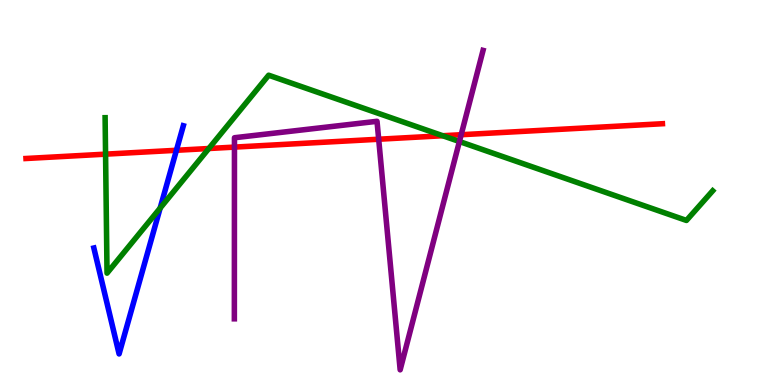[{'lines': ['blue', 'red'], 'intersections': [{'x': 2.28, 'y': 6.1}]}, {'lines': ['green', 'red'], 'intersections': [{'x': 1.36, 'y': 6.0}, {'x': 2.69, 'y': 6.14}, {'x': 5.71, 'y': 6.47}]}, {'lines': ['purple', 'red'], 'intersections': [{'x': 3.03, 'y': 6.18}, {'x': 4.89, 'y': 6.38}, {'x': 5.95, 'y': 6.5}]}, {'lines': ['blue', 'green'], 'intersections': [{'x': 2.07, 'y': 4.59}]}, {'lines': ['blue', 'purple'], 'intersections': []}, {'lines': ['green', 'purple'], 'intersections': [{'x': 5.93, 'y': 6.32}]}]